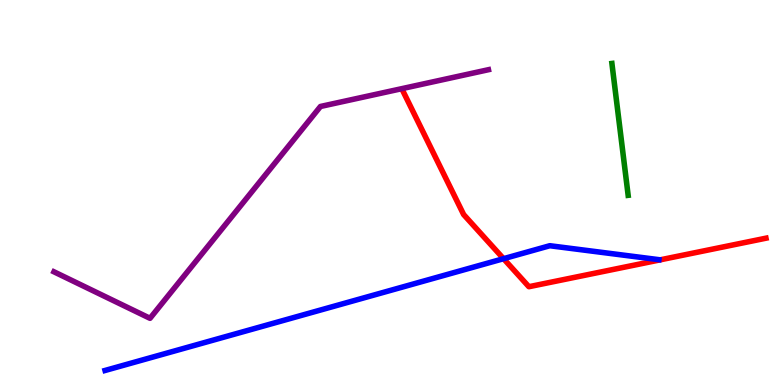[{'lines': ['blue', 'red'], 'intersections': [{'x': 6.5, 'y': 3.28}]}, {'lines': ['green', 'red'], 'intersections': []}, {'lines': ['purple', 'red'], 'intersections': []}, {'lines': ['blue', 'green'], 'intersections': []}, {'lines': ['blue', 'purple'], 'intersections': []}, {'lines': ['green', 'purple'], 'intersections': []}]